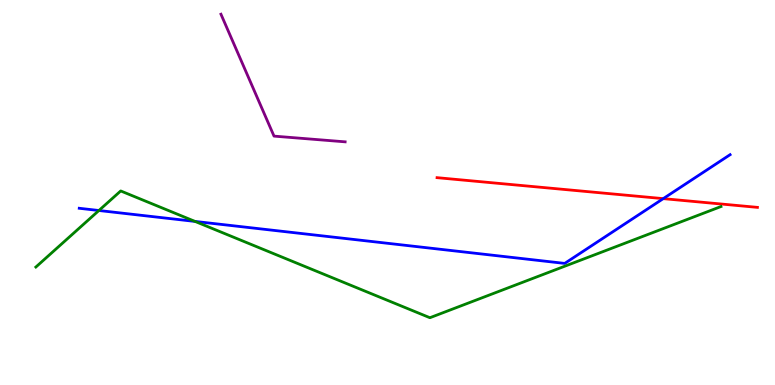[{'lines': ['blue', 'red'], 'intersections': [{'x': 8.56, 'y': 4.84}]}, {'lines': ['green', 'red'], 'intersections': []}, {'lines': ['purple', 'red'], 'intersections': []}, {'lines': ['blue', 'green'], 'intersections': [{'x': 1.28, 'y': 4.53}, {'x': 2.52, 'y': 4.25}]}, {'lines': ['blue', 'purple'], 'intersections': []}, {'lines': ['green', 'purple'], 'intersections': []}]